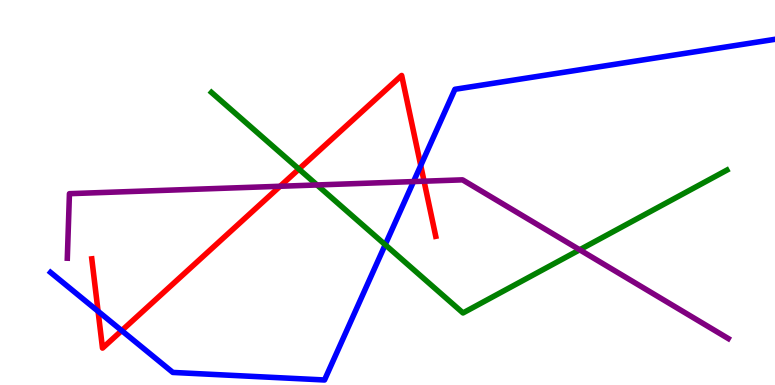[{'lines': ['blue', 'red'], 'intersections': [{'x': 1.27, 'y': 1.91}, {'x': 1.57, 'y': 1.41}, {'x': 5.43, 'y': 5.7}]}, {'lines': ['green', 'red'], 'intersections': [{'x': 3.86, 'y': 5.61}]}, {'lines': ['purple', 'red'], 'intersections': [{'x': 3.61, 'y': 5.16}, {'x': 5.47, 'y': 5.29}]}, {'lines': ['blue', 'green'], 'intersections': [{'x': 4.97, 'y': 3.64}]}, {'lines': ['blue', 'purple'], 'intersections': [{'x': 5.34, 'y': 5.28}]}, {'lines': ['green', 'purple'], 'intersections': [{'x': 4.09, 'y': 5.2}, {'x': 7.48, 'y': 3.51}]}]